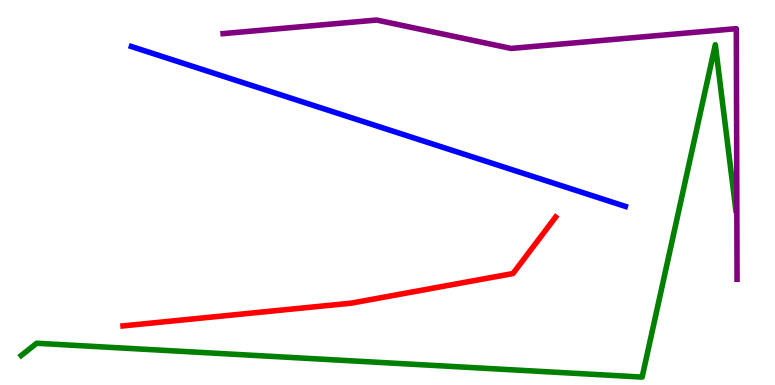[{'lines': ['blue', 'red'], 'intersections': []}, {'lines': ['green', 'red'], 'intersections': []}, {'lines': ['purple', 'red'], 'intersections': []}, {'lines': ['blue', 'green'], 'intersections': []}, {'lines': ['blue', 'purple'], 'intersections': []}, {'lines': ['green', 'purple'], 'intersections': []}]